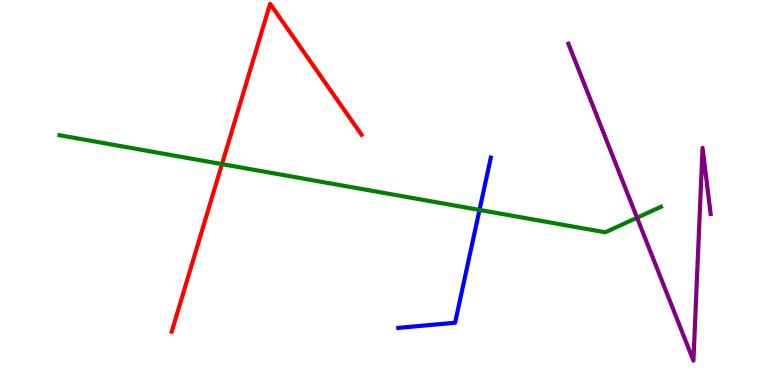[{'lines': ['blue', 'red'], 'intersections': []}, {'lines': ['green', 'red'], 'intersections': [{'x': 2.86, 'y': 5.74}]}, {'lines': ['purple', 'red'], 'intersections': []}, {'lines': ['blue', 'green'], 'intersections': [{'x': 6.19, 'y': 4.55}]}, {'lines': ['blue', 'purple'], 'intersections': []}, {'lines': ['green', 'purple'], 'intersections': [{'x': 8.22, 'y': 4.34}]}]